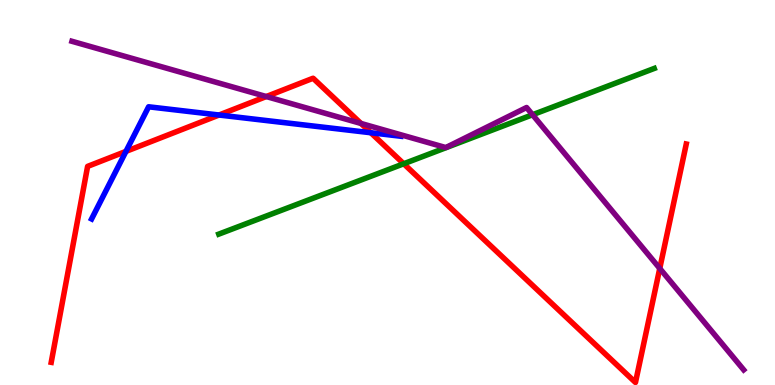[{'lines': ['blue', 'red'], 'intersections': [{'x': 1.63, 'y': 6.07}, {'x': 2.83, 'y': 7.01}, {'x': 4.78, 'y': 6.55}]}, {'lines': ['green', 'red'], 'intersections': [{'x': 5.21, 'y': 5.75}]}, {'lines': ['purple', 'red'], 'intersections': [{'x': 3.44, 'y': 7.49}, {'x': 4.66, 'y': 6.79}, {'x': 8.51, 'y': 3.03}]}, {'lines': ['blue', 'green'], 'intersections': []}, {'lines': ['blue', 'purple'], 'intersections': []}, {'lines': ['green', 'purple'], 'intersections': [{'x': 6.87, 'y': 7.02}]}]